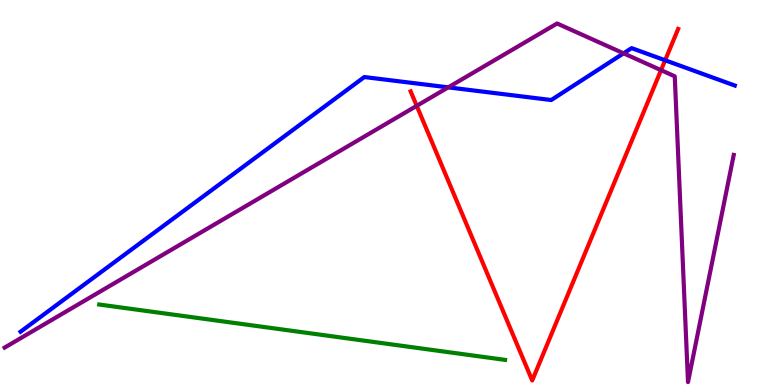[{'lines': ['blue', 'red'], 'intersections': [{'x': 8.58, 'y': 8.43}]}, {'lines': ['green', 'red'], 'intersections': []}, {'lines': ['purple', 'red'], 'intersections': [{'x': 5.38, 'y': 7.25}, {'x': 8.53, 'y': 8.18}]}, {'lines': ['blue', 'green'], 'intersections': []}, {'lines': ['blue', 'purple'], 'intersections': [{'x': 5.78, 'y': 7.73}, {'x': 8.05, 'y': 8.61}]}, {'lines': ['green', 'purple'], 'intersections': []}]